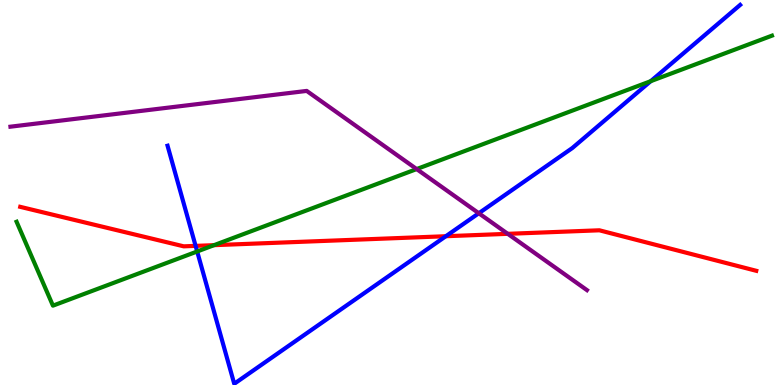[{'lines': ['blue', 'red'], 'intersections': [{'x': 2.52, 'y': 3.61}, {'x': 5.75, 'y': 3.86}]}, {'lines': ['green', 'red'], 'intersections': [{'x': 2.76, 'y': 3.63}]}, {'lines': ['purple', 'red'], 'intersections': [{'x': 6.55, 'y': 3.93}]}, {'lines': ['blue', 'green'], 'intersections': [{'x': 2.54, 'y': 3.47}, {'x': 8.4, 'y': 7.89}]}, {'lines': ['blue', 'purple'], 'intersections': [{'x': 6.18, 'y': 4.46}]}, {'lines': ['green', 'purple'], 'intersections': [{'x': 5.38, 'y': 5.61}]}]